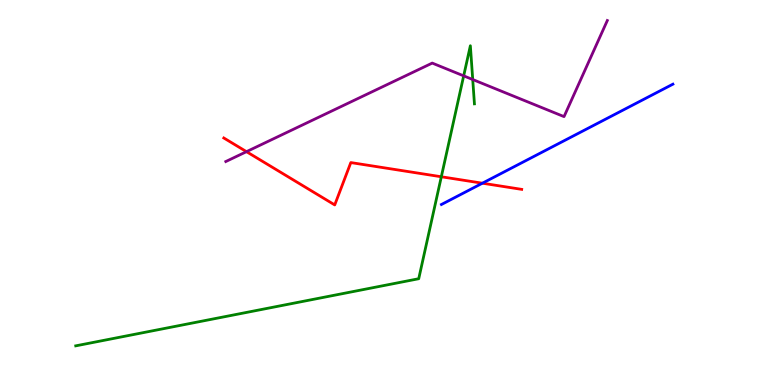[{'lines': ['blue', 'red'], 'intersections': [{'x': 6.22, 'y': 5.24}]}, {'lines': ['green', 'red'], 'intersections': [{'x': 5.69, 'y': 5.41}]}, {'lines': ['purple', 'red'], 'intersections': [{'x': 3.18, 'y': 6.06}]}, {'lines': ['blue', 'green'], 'intersections': []}, {'lines': ['blue', 'purple'], 'intersections': []}, {'lines': ['green', 'purple'], 'intersections': [{'x': 5.98, 'y': 8.03}, {'x': 6.1, 'y': 7.93}]}]